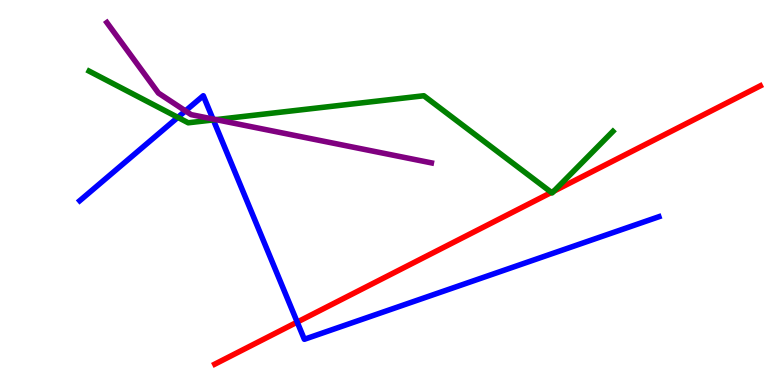[{'lines': ['blue', 'red'], 'intersections': [{'x': 3.84, 'y': 1.63}]}, {'lines': ['green', 'red'], 'intersections': [{'x': 7.12, 'y': 5.0}, {'x': 7.15, 'y': 5.03}]}, {'lines': ['purple', 'red'], 'intersections': []}, {'lines': ['blue', 'green'], 'intersections': [{'x': 2.29, 'y': 6.95}, {'x': 2.75, 'y': 6.89}]}, {'lines': ['blue', 'purple'], 'intersections': [{'x': 2.39, 'y': 7.12}, {'x': 2.75, 'y': 6.91}]}, {'lines': ['green', 'purple'], 'intersections': [{'x': 2.79, 'y': 6.89}]}]